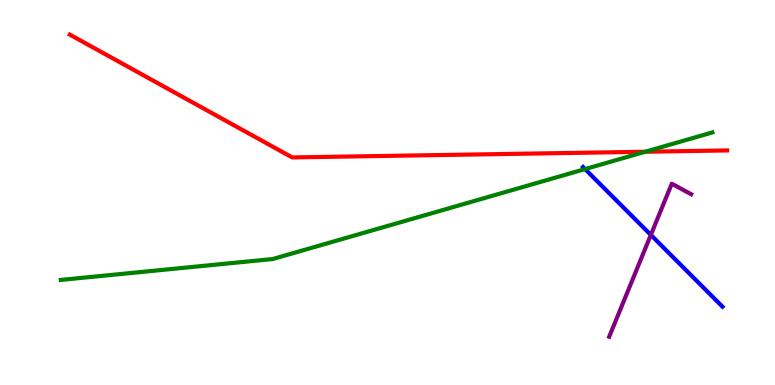[{'lines': ['blue', 'red'], 'intersections': []}, {'lines': ['green', 'red'], 'intersections': [{'x': 8.33, 'y': 6.06}]}, {'lines': ['purple', 'red'], 'intersections': []}, {'lines': ['blue', 'green'], 'intersections': [{'x': 7.55, 'y': 5.61}]}, {'lines': ['blue', 'purple'], 'intersections': [{'x': 8.4, 'y': 3.9}]}, {'lines': ['green', 'purple'], 'intersections': []}]